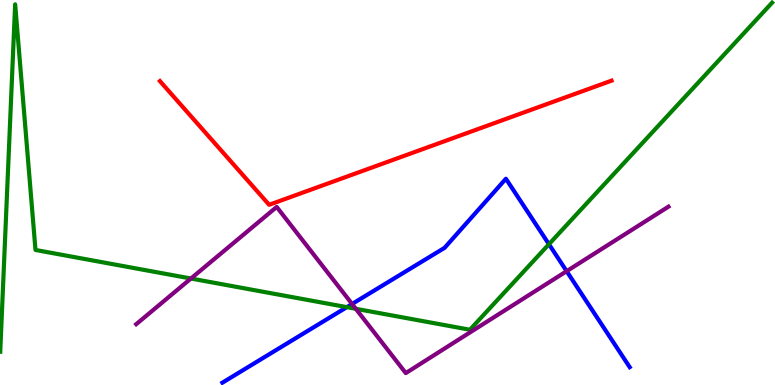[{'lines': ['blue', 'red'], 'intersections': []}, {'lines': ['green', 'red'], 'intersections': []}, {'lines': ['purple', 'red'], 'intersections': []}, {'lines': ['blue', 'green'], 'intersections': [{'x': 4.48, 'y': 2.02}, {'x': 7.08, 'y': 3.66}]}, {'lines': ['blue', 'purple'], 'intersections': [{'x': 4.54, 'y': 2.1}, {'x': 7.31, 'y': 2.96}]}, {'lines': ['green', 'purple'], 'intersections': [{'x': 2.46, 'y': 2.77}, {'x': 4.59, 'y': 1.98}]}]